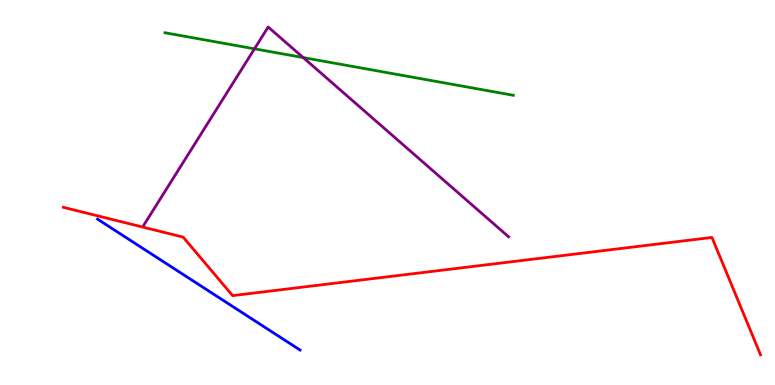[{'lines': ['blue', 'red'], 'intersections': []}, {'lines': ['green', 'red'], 'intersections': []}, {'lines': ['purple', 'red'], 'intersections': []}, {'lines': ['blue', 'green'], 'intersections': []}, {'lines': ['blue', 'purple'], 'intersections': []}, {'lines': ['green', 'purple'], 'intersections': [{'x': 3.28, 'y': 8.73}, {'x': 3.91, 'y': 8.5}]}]